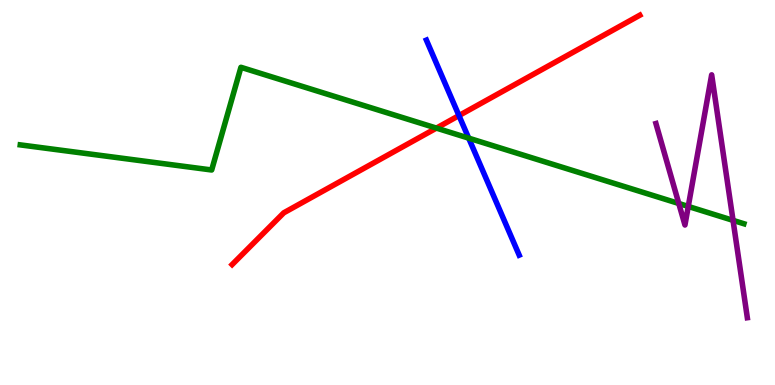[{'lines': ['blue', 'red'], 'intersections': [{'x': 5.92, 'y': 7.0}]}, {'lines': ['green', 'red'], 'intersections': [{'x': 5.63, 'y': 6.67}]}, {'lines': ['purple', 'red'], 'intersections': []}, {'lines': ['blue', 'green'], 'intersections': [{'x': 6.05, 'y': 6.41}]}, {'lines': ['blue', 'purple'], 'intersections': []}, {'lines': ['green', 'purple'], 'intersections': [{'x': 8.76, 'y': 4.71}, {'x': 8.88, 'y': 4.64}, {'x': 9.46, 'y': 4.28}]}]